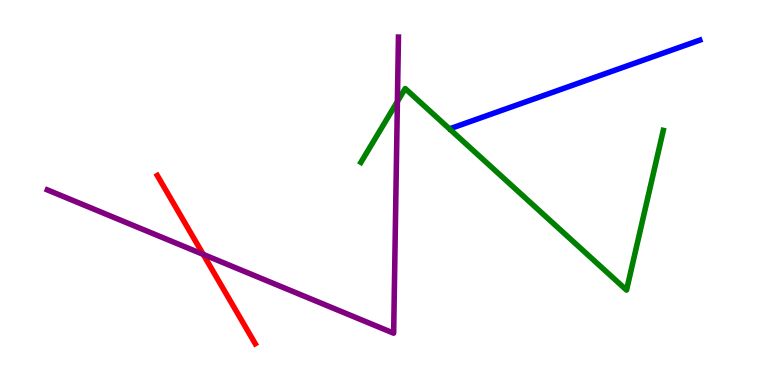[{'lines': ['blue', 'red'], 'intersections': []}, {'lines': ['green', 'red'], 'intersections': []}, {'lines': ['purple', 'red'], 'intersections': [{'x': 2.62, 'y': 3.39}]}, {'lines': ['blue', 'green'], 'intersections': []}, {'lines': ['blue', 'purple'], 'intersections': []}, {'lines': ['green', 'purple'], 'intersections': [{'x': 5.13, 'y': 7.36}]}]